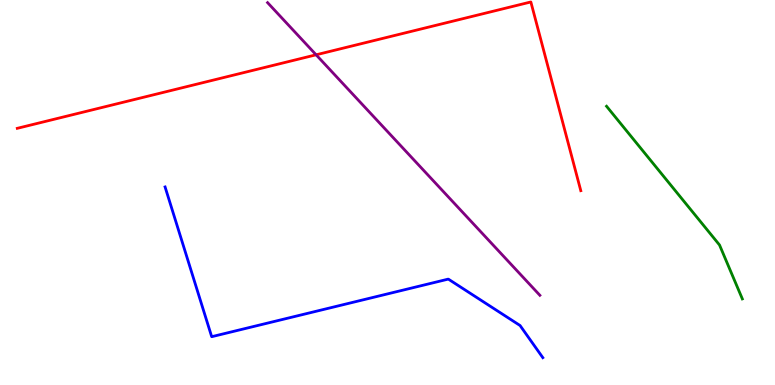[{'lines': ['blue', 'red'], 'intersections': []}, {'lines': ['green', 'red'], 'intersections': []}, {'lines': ['purple', 'red'], 'intersections': [{'x': 4.08, 'y': 8.58}]}, {'lines': ['blue', 'green'], 'intersections': []}, {'lines': ['blue', 'purple'], 'intersections': []}, {'lines': ['green', 'purple'], 'intersections': []}]